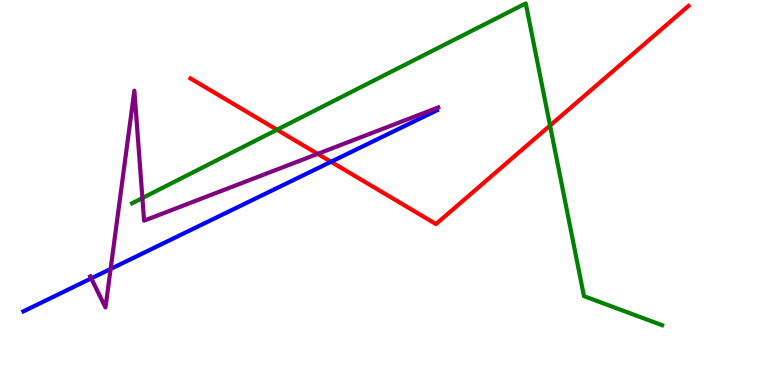[{'lines': ['blue', 'red'], 'intersections': [{'x': 4.27, 'y': 5.8}]}, {'lines': ['green', 'red'], 'intersections': [{'x': 3.57, 'y': 6.63}, {'x': 7.1, 'y': 6.74}]}, {'lines': ['purple', 'red'], 'intersections': [{'x': 4.1, 'y': 6.0}]}, {'lines': ['blue', 'green'], 'intersections': []}, {'lines': ['blue', 'purple'], 'intersections': [{'x': 1.18, 'y': 2.77}, {'x': 1.43, 'y': 3.01}]}, {'lines': ['green', 'purple'], 'intersections': [{'x': 1.84, 'y': 4.86}]}]